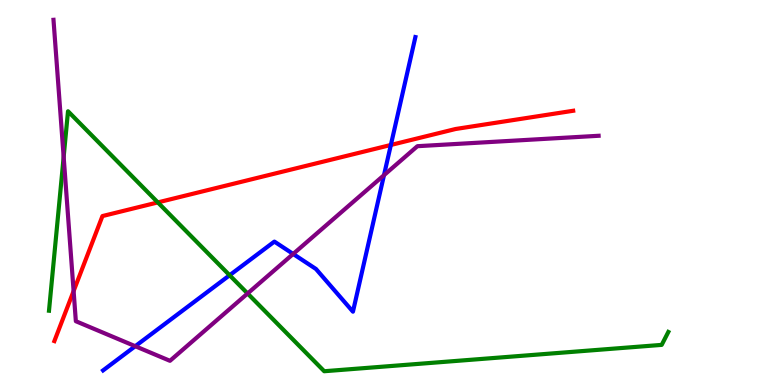[{'lines': ['blue', 'red'], 'intersections': [{'x': 5.04, 'y': 6.23}]}, {'lines': ['green', 'red'], 'intersections': [{'x': 2.04, 'y': 4.74}]}, {'lines': ['purple', 'red'], 'intersections': [{'x': 0.95, 'y': 2.44}]}, {'lines': ['blue', 'green'], 'intersections': [{'x': 2.96, 'y': 2.85}]}, {'lines': ['blue', 'purple'], 'intersections': [{'x': 1.75, 'y': 1.01}, {'x': 3.78, 'y': 3.4}, {'x': 4.95, 'y': 5.45}]}, {'lines': ['green', 'purple'], 'intersections': [{'x': 0.821, 'y': 5.92}, {'x': 3.19, 'y': 2.38}]}]